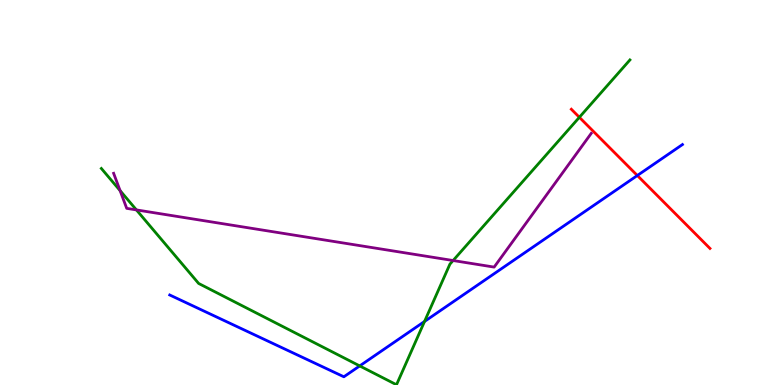[{'lines': ['blue', 'red'], 'intersections': [{'x': 8.22, 'y': 5.44}]}, {'lines': ['green', 'red'], 'intersections': [{'x': 7.48, 'y': 6.95}]}, {'lines': ['purple', 'red'], 'intersections': []}, {'lines': ['blue', 'green'], 'intersections': [{'x': 4.64, 'y': 0.496}, {'x': 5.48, 'y': 1.65}]}, {'lines': ['blue', 'purple'], 'intersections': []}, {'lines': ['green', 'purple'], 'intersections': [{'x': 1.55, 'y': 5.05}, {'x': 1.76, 'y': 4.55}, {'x': 5.85, 'y': 3.23}]}]